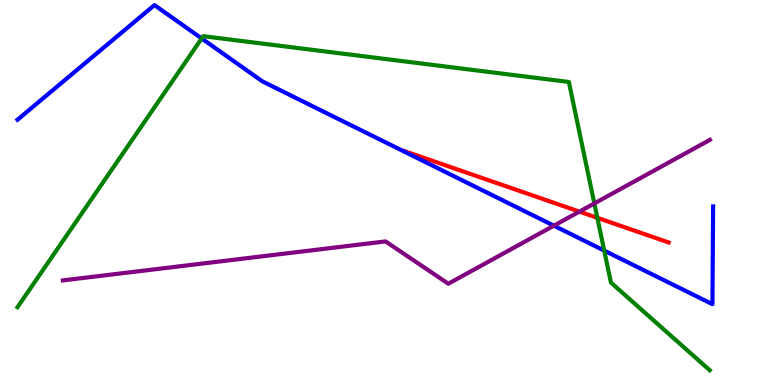[{'lines': ['blue', 'red'], 'intersections': []}, {'lines': ['green', 'red'], 'intersections': [{'x': 7.71, 'y': 4.34}]}, {'lines': ['purple', 'red'], 'intersections': [{'x': 7.48, 'y': 4.5}]}, {'lines': ['blue', 'green'], 'intersections': [{'x': 2.6, 'y': 9.0}, {'x': 7.8, 'y': 3.49}]}, {'lines': ['blue', 'purple'], 'intersections': [{'x': 7.15, 'y': 4.14}]}, {'lines': ['green', 'purple'], 'intersections': [{'x': 7.67, 'y': 4.72}]}]